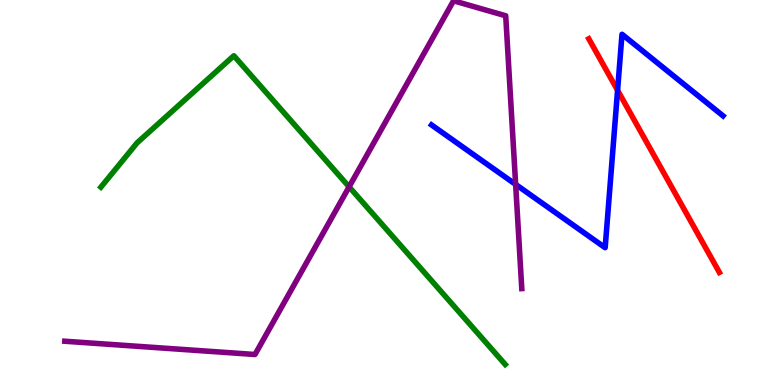[{'lines': ['blue', 'red'], 'intersections': [{'x': 7.97, 'y': 7.66}]}, {'lines': ['green', 'red'], 'intersections': []}, {'lines': ['purple', 'red'], 'intersections': []}, {'lines': ['blue', 'green'], 'intersections': []}, {'lines': ['blue', 'purple'], 'intersections': [{'x': 6.65, 'y': 5.21}]}, {'lines': ['green', 'purple'], 'intersections': [{'x': 4.5, 'y': 5.15}]}]